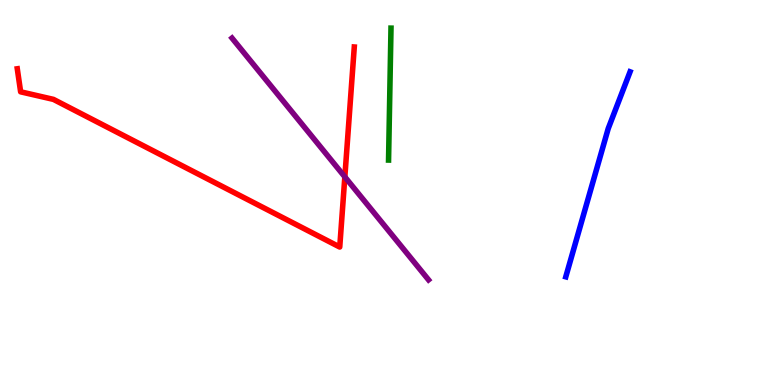[{'lines': ['blue', 'red'], 'intersections': []}, {'lines': ['green', 'red'], 'intersections': []}, {'lines': ['purple', 'red'], 'intersections': [{'x': 4.45, 'y': 5.41}]}, {'lines': ['blue', 'green'], 'intersections': []}, {'lines': ['blue', 'purple'], 'intersections': []}, {'lines': ['green', 'purple'], 'intersections': []}]